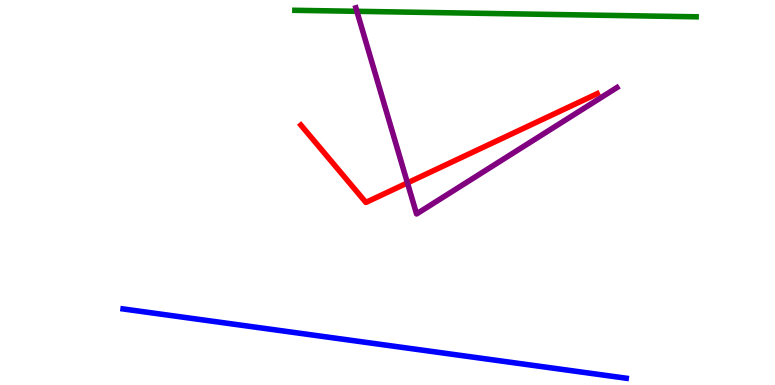[{'lines': ['blue', 'red'], 'intersections': []}, {'lines': ['green', 'red'], 'intersections': []}, {'lines': ['purple', 'red'], 'intersections': [{'x': 5.26, 'y': 5.25}]}, {'lines': ['blue', 'green'], 'intersections': []}, {'lines': ['blue', 'purple'], 'intersections': []}, {'lines': ['green', 'purple'], 'intersections': [{'x': 4.61, 'y': 9.71}]}]